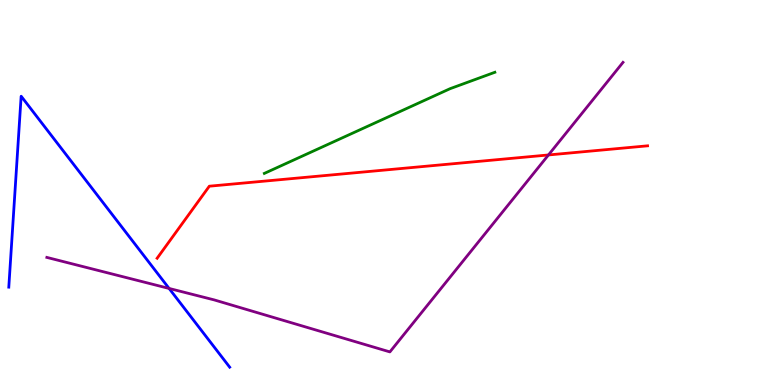[{'lines': ['blue', 'red'], 'intersections': []}, {'lines': ['green', 'red'], 'intersections': []}, {'lines': ['purple', 'red'], 'intersections': [{'x': 7.08, 'y': 5.98}]}, {'lines': ['blue', 'green'], 'intersections': []}, {'lines': ['blue', 'purple'], 'intersections': [{'x': 2.18, 'y': 2.51}]}, {'lines': ['green', 'purple'], 'intersections': []}]